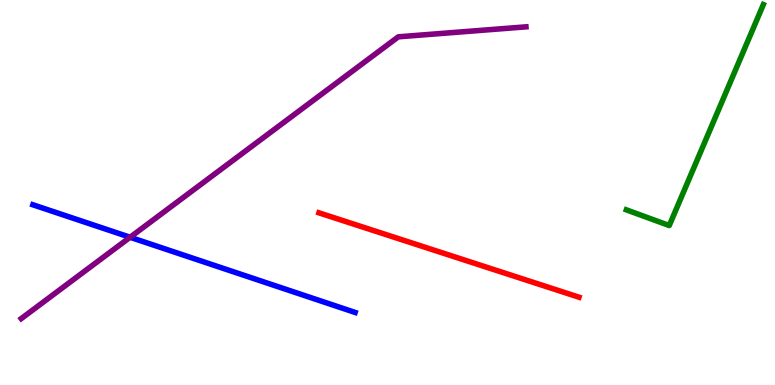[{'lines': ['blue', 'red'], 'intersections': []}, {'lines': ['green', 'red'], 'intersections': []}, {'lines': ['purple', 'red'], 'intersections': []}, {'lines': ['blue', 'green'], 'intersections': []}, {'lines': ['blue', 'purple'], 'intersections': [{'x': 1.68, 'y': 3.84}]}, {'lines': ['green', 'purple'], 'intersections': []}]